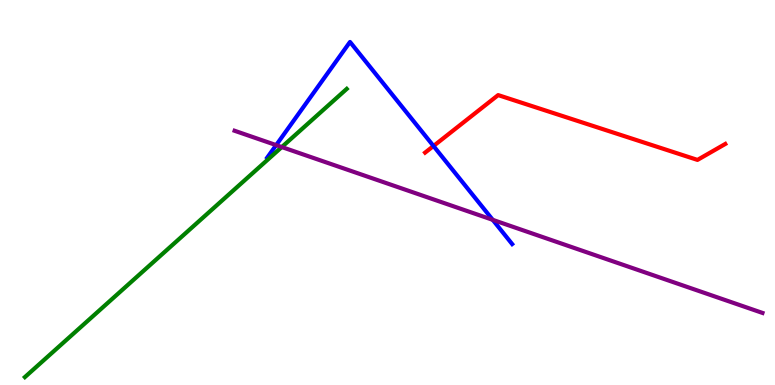[{'lines': ['blue', 'red'], 'intersections': [{'x': 5.59, 'y': 6.21}]}, {'lines': ['green', 'red'], 'intersections': []}, {'lines': ['purple', 'red'], 'intersections': []}, {'lines': ['blue', 'green'], 'intersections': []}, {'lines': ['blue', 'purple'], 'intersections': [{'x': 3.56, 'y': 6.23}, {'x': 6.36, 'y': 4.29}]}, {'lines': ['green', 'purple'], 'intersections': [{'x': 3.64, 'y': 6.18}]}]